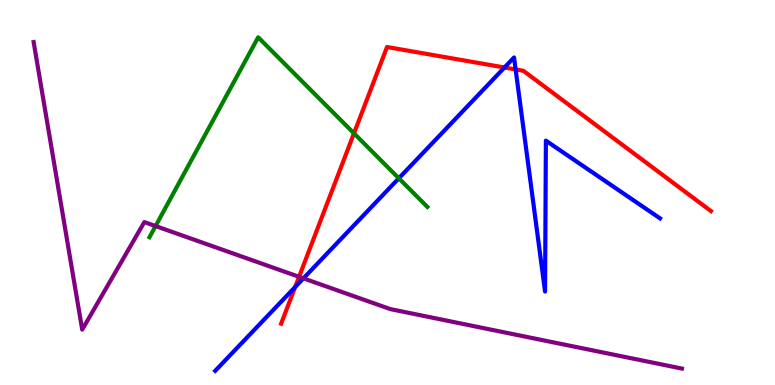[{'lines': ['blue', 'red'], 'intersections': [{'x': 3.81, 'y': 2.55}, {'x': 6.51, 'y': 8.25}, {'x': 6.65, 'y': 8.2}]}, {'lines': ['green', 'red'], 'intersections': [{'x': 4.57, 'y': 6.54}]}, {'lines': ['purple', 'red'], 'intersections': [{'x': 3.86, 'y': 2.81}]}, {'lines': ['blue', 'green'], 'intersections': [{'x': 5.15, 'y': 5.37}]}, {'lines': ['blue', 'purple'], 'intersections': [{'x': 3.92, 'y': 2.77}]}, {'lines': ['green', 'purple'], 'intersections': [{'x': 2.01, 'y': 4.13}]}]